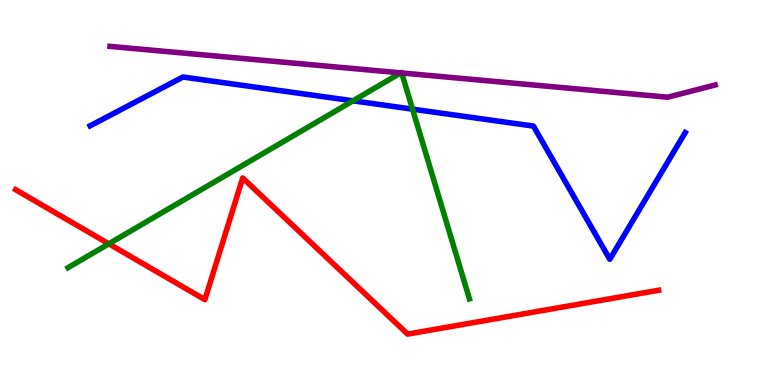[{'lines': ['blue', 'red'], 'intersections': []}, {'lines': ['green', 'red'], 'intersections': [{'x': 1.4, 'y': 3.67}]}, {'lines': ['purple', 'red'], 'intersections': []}, {'lines': ['blue', 'green'], 'intersections': [{'x': 4.56, 'y': 7.38}, {'x': 5.32, 'y': 7.17}]}, {'lines': ['blue', 'purple'], 'intersections': []}, {'lines': ['green', 'purple'], 'intersections': [{'x': 5.17, 'y': 8.11}, {'x': 5.18, 'y': 8.1}]}]